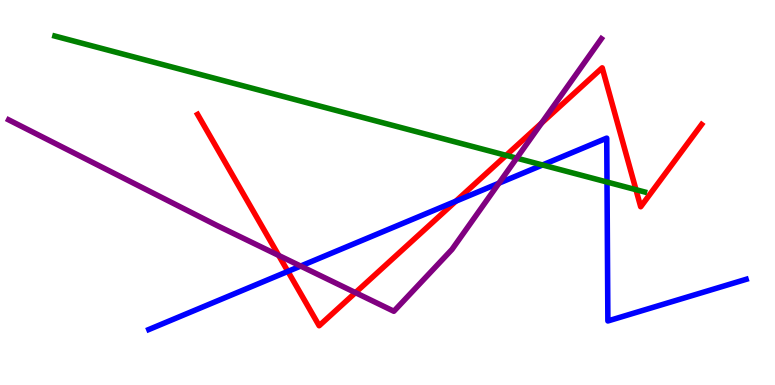[{'lines': ['blue', 'red'], 'intersections': [{'x': 3.71, 'y': 2.95}, {'x': 5.88, 'y': 4.77}]}, {'lines': ['green', 'red'], 'intersections': [{'x': 6.53, 'y': 5.96}, {'x': 8.21, 'y': 5.07}]}, {'lines': ['purple', 'red'], 'intersections': [{'x': 3.6, 'y': 3.37}, {'x': 4.59, 'y': 2.4}, {'x': 6.99, 'y': 6.8}]}, {'lines': ['blue', 'green'], 'intersections': [{'x': 7.0, 'y': 5.71}, {'x': 7.83, 'y': 5.27}]}, {'lines': ['blue', 'purple'], 'intersections': [{'x': 3.88, 'y': 3.09}, {'x': 6.44, 'y': 5.24}]}, {'lines': ['green', 'purple'], 'intersections': [{'x': 6.67, 'y': 5.89}]}]